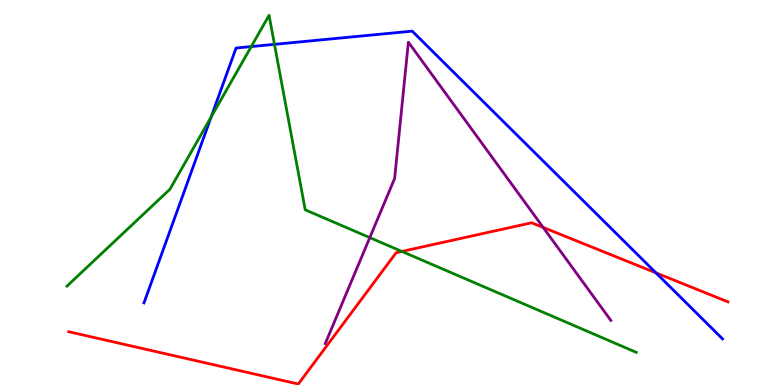[{'lines': ['blue', 'red'], 'intersections': [{'x': 8.46, 'y': 2.91}]}, {'lines': ['green', 'red'], 'intersections': [{'x': 5.19, 'y': 3.47}]}, {'lines': ['purple', 'red'], 'intersections': [{'x': 7.01, 'y': 4.09}]}, {'lines': ['blue', 'green'], 'intersections': [{'x': 2.72, 'y': 6.96}, {'x': 3.24, 'y': 8.79}, {'x': 3.54, 'y': 8.85}]}, {'lines': ['blue', 'purple'], 'intersections': []}, {'lines': ['green', 'purple'], 'intersections': [{'x': 4.77, 'y': 3.83}]}]